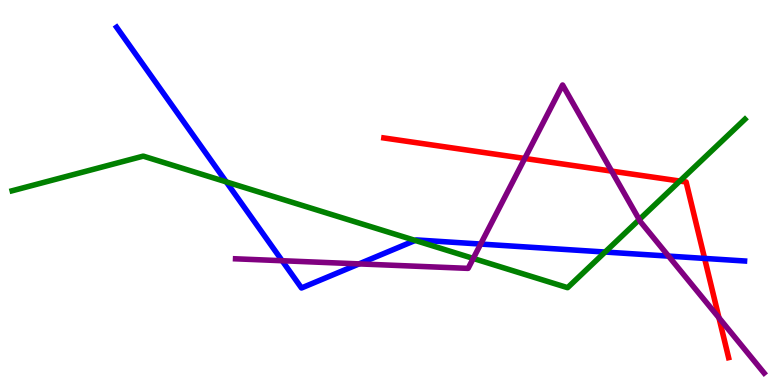[{'lines': ['blue', 'red'], 'intersections': [{'x': 9.09, 'y': 3.29}]}, {'lines': ['green', 'red'], 'intersections': [{'x': 8.77, 'y': 5.3}]}, {'lines': ['purple', 'red'], 'intersections': [{'x': 6.77, 'y': 5.88}, {'x': 7.89, 'y': 5.56}, {'x': 9.28, 'y': 1.74}]}, {'lines': ['blue', 'green'], 'intersections': [{'x': 2.92, 'y': 5.28}, {'x': 5.36, 'y': 3.76}, {'x': 7.81, 'y': 3.45}]}, {'lines': ['blue', 'purple'], 'intersections': [{'x': 3.64, 'y': 3.23}, {'x': 4.63, 'y': 3.15}, {'x': 6.2, 'y': 3.66}, {'x': 8.63, 'y': 3.35}]}, {'lines': ['green', 'purple'], 'intersections': [{'x': 6.11, 'y': 3.29}, {'x': 8.25, 'y': 4.3}]}]